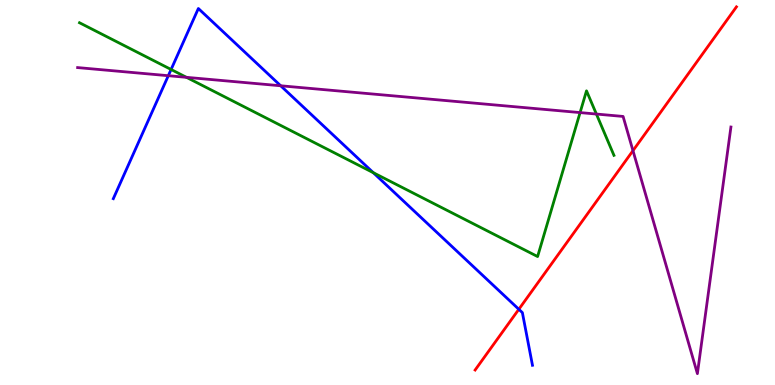[{'lines': ['blue', 'red'], 'intersections': [{'x': 6.69, 'y': 1.97}]}, {'lines': ['green', 'red'], 'intersections': []}, {'lines': ['purple', 'red'], 'intersections': [{'x': 8.17, 'y': 6.09}]}, {'lines': ['blue', 'green'], 'intersections': [{'x': 2.21, 'y': 8.2}, {'x': 4.82, 'y': 5.51}]}, {'lines': ['blue', 'purple'], 'intersections': [{'x': 2.17, 'y': 8.03}, {'x': 3.62, 'y': 7.77}]}, {'lines': ['green', 'purple'], 'intersections': [{'x': 2.41, 'y': 7.99}, {'x': 7.48, 'y': 7.08}, {'x': 7.7, 'y': 7.04}]}]